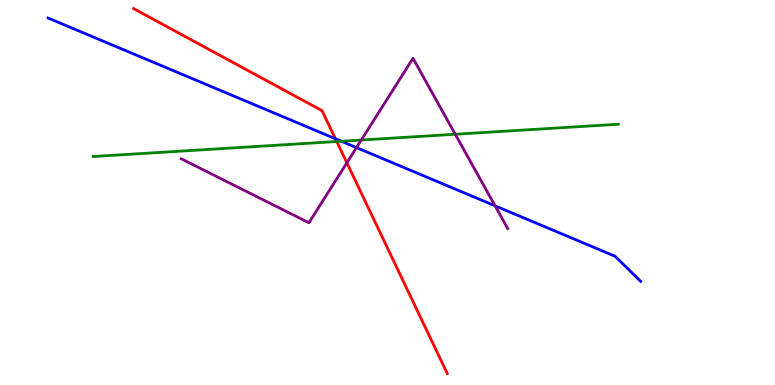[{'lines': ['blue', 'red'], 'intersections': [{'x': 4.33, 'y': 6.4}]}, {'lines': ['green', 'red'], 'intersections': [{'x': 4.35, 'y': 6.32}]}, {'lines': ['purple', 'red'], 'intersections': [{'x': 4.48, 'y': 5.77}]}, {'lines': ['blue', 'green'], 'intersections': [{'x': 4.4, 'y': 6.33}]}, {'lines': ['blue', 'purple'], 'intersections': [{'x': 4.6, 'y': 6.17}, {'x': 6.39, 'y': 4.65}]}, {'lines': ['green', 'purple'], 'intersections': [{'x': 4.66, 'y': 6.36}, {'x': 5.87, 'y': 6.51}]}]